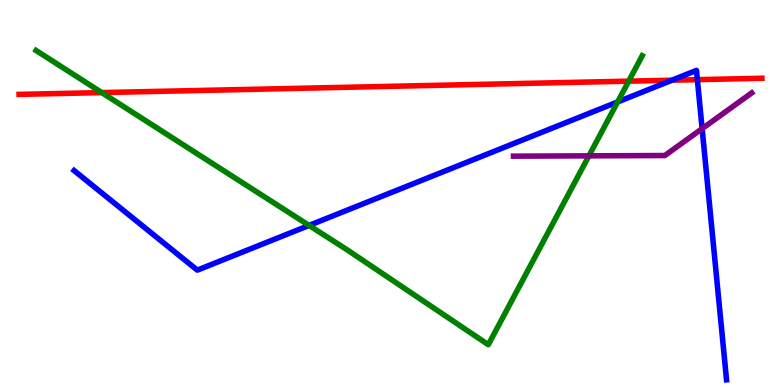[{'lines': ['blue', 'red'], 'intersections': [{'x': 8.67, 'y': 7.92}, {'x': 9.0, 'y': 7.93}]}, {'lines': ['green', 'red'], 'intersections': [{'x': 1.31, 'y': 7.6}, {'x': 8.11, 'y': 7.89}]}, {'lines': ['purple', 'red'], 'intersections': []}, {'lines': ['blue', 'green'], 'intersections': [{'x': 3.99, 'y': 4.14}, {'x': 7.97, 'y': 7.35}]}, {'lines': ['blue', 'purple'], 'intersections': [{'x': 9.06, 'y': 6.66}]}, {'lines': ['green', 'purple'], 'intersections': [{'x': 7.6, 'y': 5.95}]}]